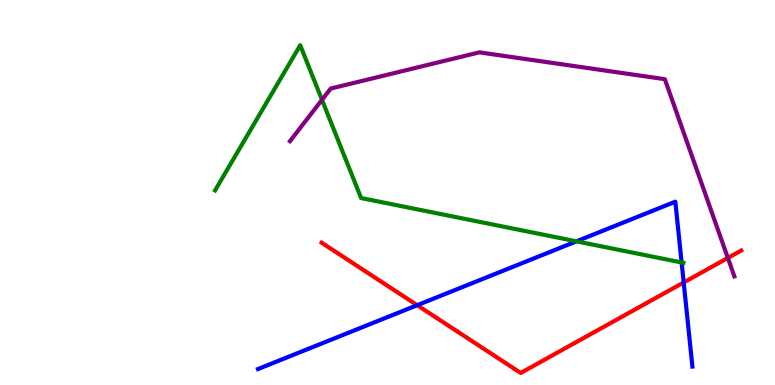[{'lines': ['blue', 'red'], 'intersections': [{'x': 5.38, 'y': 2.07}, {'x': 8.82, 'y': 2.66}]}, {'lines': ['green', 'red'], 'intersections': []}, {'lines': ['purple', 'red'], 'intersections': [{'x': 9.39, 'y': 3.3}]}, {'lines': ['blue', 'green'], 'intersections': [{'x': 7.44, 'y': 3.73}, {'x': 8.8, 'y': 3.18}]}, {'lines': ['blue', 'purple'], 'intersections': []}, {'lines': ['green', 'purple'], 'intersections': [{'x': 4.15, 'y': 7.41}]}]